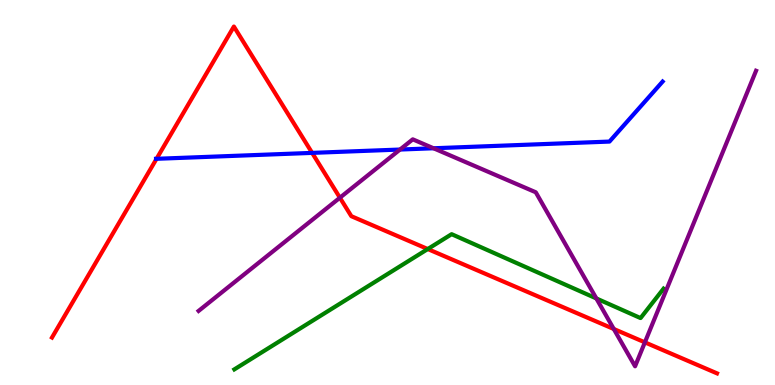[{'lines': ['blue', 'red'], 'intersections': [{'x': 2.02, 'y': 5.88}, {'x': 4.03, 'y': 6.03}]}, {'lines': ['green', 'red'], 'intersections': [{'x': 5.52, 'y': 3.53}]}, {'lines': ['purple', 'red'], 'intersections': [{'x': 4.39, 'y': 4.86}, {'x': 7.92, 'y': 1.45}, {'x': 8.32, 'y': 1.11}]}, {'lines': ['blue', 'green'], 'intersections': []}, {'lines': ['blue', 'purple'], 'intersections': [{'x': 5.16, 'y': 6.12}, {'x': 5.59, 'y': 6.15}]}, {'lines': ['green', 'purple'], 'intersections': [{'x': 7.69, 'y': 2.25}]}]